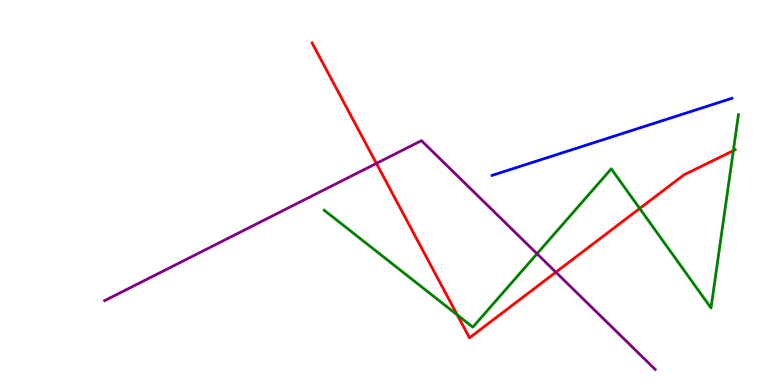[{'lines': ['blue', 'red'], 'intersections': []}, {'lines': ['green', 'red'], 'intersections': [{'x': 5.9, 'y': 1.82}, {'x': 8.25, 'y': 4.59}, {'x': 9.46, 'y': 6.09}]}, {'lines': ['purple', 'red'], 'intersections': [{'x': 4.86, 'y': 5.76}, {'x': 7.17, 'y': 2.93}]}, {'lines': ['blue', 'green'], 'intersections': []}, {'lines': ['blue', 'purple'], 'intersections': []}, {'lines': ['green', 'purple'], 'intersections': [{'x': 6.93, 'y': 3.41}]}]